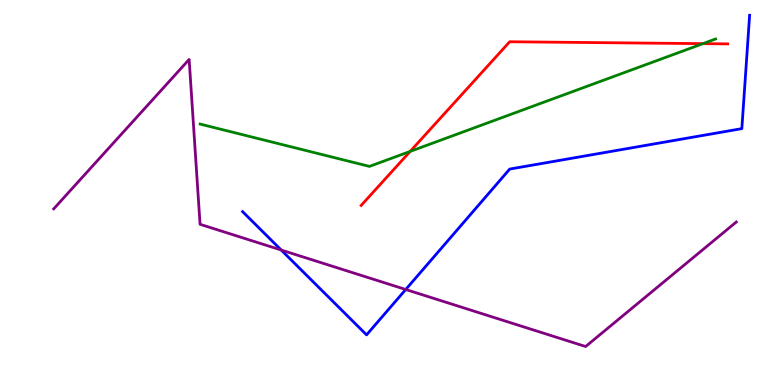[{'lines': ['blue', 'red'], 'intersections': []}, {'lines': ['green', 'red'], 'intersections': [{'x': 5.29, 'y': 6.07}, {'x': 9.07, 'y': 8.87}]}, {'lines': ['purple', 'red'], 'intersections': []}, {'lines': ['blue', 'green'], 'intersections': []}, {'lines': ['blue', 'purple'], 'intersections': [{'x': 3.63, 'y': 3.51}, {'x': 5.24, 'y': 2.48}]}, {'lines': ['green', 'purple'], 'intersections': []}]